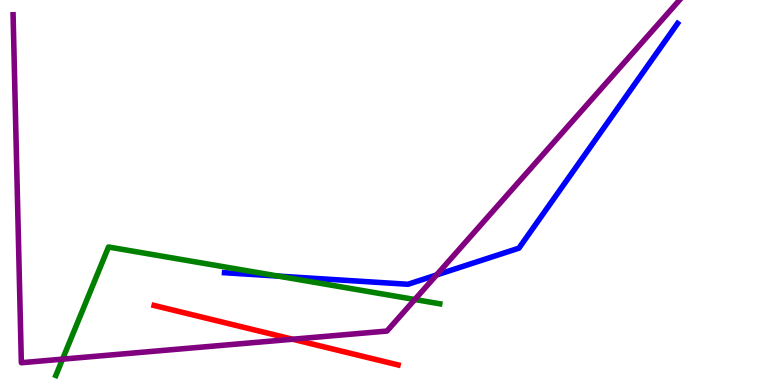[{'lines': ['blue', 'red'], 'intersections': []}, {'lines': ['green', 'red'], 'intersections': []}, {'lines': ['purple', 'red'], 'intersections': [{'x': 3.78, 'y': 1.19}]}, {'lines': ['blue', 'green'], 'intersections': [{'x': 3.59, 'y': 2.83}]}, {'lines': ['blue', 'purple'], 'intersections': [{'x': 5.63, 'y': 2.86}]}, {'lines': ['green', 'purple'], 'intersections': [{'x': 0.807, 'y': 0.671}, {'x': 5.35, 'y': 2.22}]}]